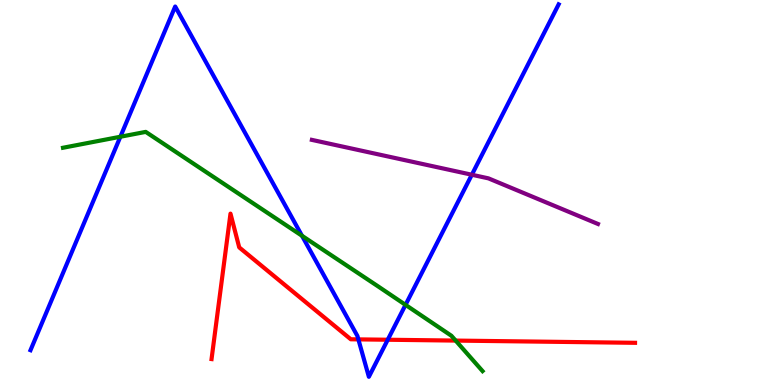[{'lines': ['blue', 'red'], 'intersections': [{'x': 4.62, 'y': 1.18}, {'x': 5.0, 'y': 1.18}]}, {'lines': ['green', 'red'], 'intersections': [{'x': 5.88, 'y': 1.15}]}, {'lines': ['purple', 'red'], 'intersections': []}, {'lines': ['blue', 'green'], 'intersections': [{'x': 1.55, 'y': 6.45}, {'x': 3.9, 'y': 3.88}, {'x': 5.23, 'y': 2.08}]}, {'lines': ['blue', 'purple'], 'intersections': [{'x': 6.09, 'y': 5.46}]}, {'lines': ['green', 'purple'], 'intersections': []}]